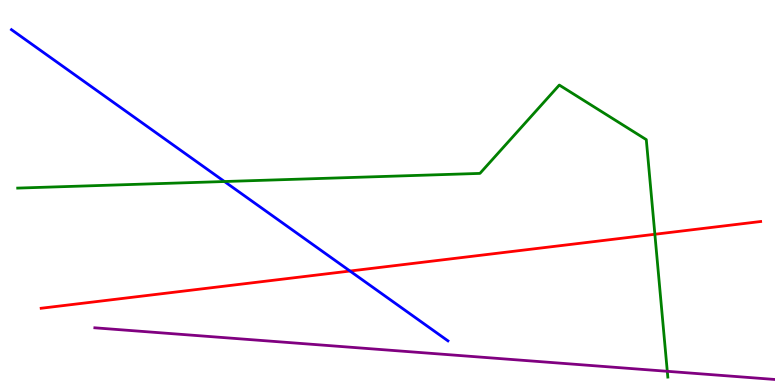[{'lines': ['blue', 'red'], 'intersections': [{'x': 4.52, 'y': 2.96}]}, {'lines': ['green', 'red'], 'intersections': [{'x': 8.45, 'y': 3.92}]}, {'lines': ['purple', 'red'], 'intersections': []}, {'lines': ['blue', 'green'], 'intersections': [{'x': 2.9, 'y': 5.29}]}, {'lines': ['blue', 'purple'], 'intersections': []}, {'lines': ['green', 'purple'], 'intersections': [{'x': 8.61, 'y': 0.356}]}]